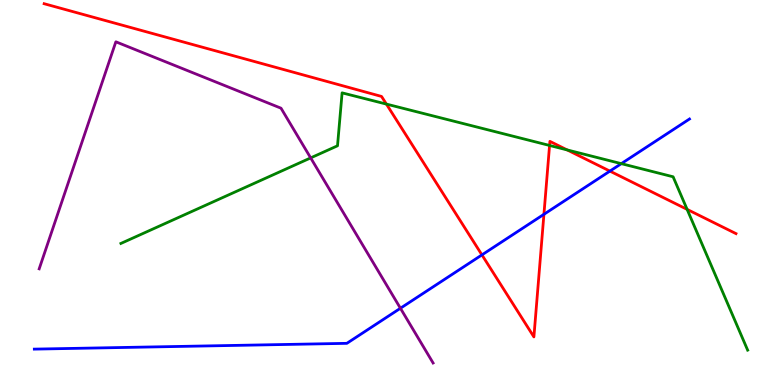[{'lines': ['blue', 'red'], 'intersections': [{'x': 6.22, 'y': 3.38}, {'x': 7.02, 'y': 4.43}, {'x': 7.87, 'y': 5.56}]}, {'lines': ['green', 'red'], 'intersections': [{'x': 4.99, 'y': 7.3}, {'x': 7.09, 'y': 6.22}, {'x': 7.32, 'y': 6.11}, {'x': 8.87, 'y': 4.56}]}, {'lines': ['purple', 'red'], 'intersections': []}, {'lines': ['blue', 'green'], 'intersections': [{'x': 8.02, 'y': 5.75}]}, {'lines': ['blue', 'purple'], 'intersections': [{'x': 5.17, 'y': 1.99}]}, {'lines': ['green', 'purple'], 'intersections': [{'x': 4.01, 'y': 5.9}]}]